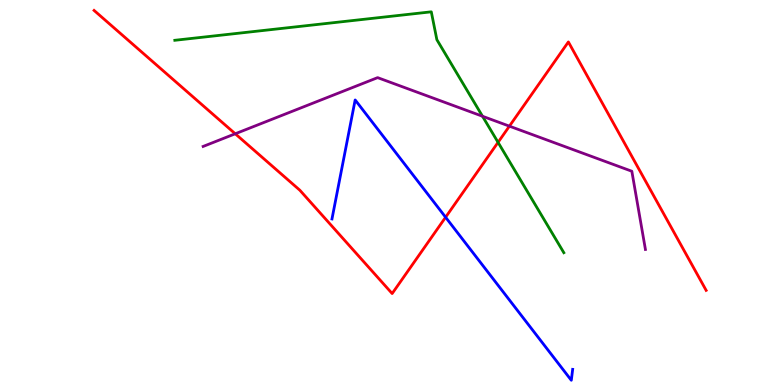[{'lines': ['blue', 'red'], 'intersections': [{'x': 5.75, 'y': 4.36}]}, {'lines': ['green', 'red'], 'intersections': [{'x': 6.43, 'y': 6.3}]}, {'lines': ['purple', 'red'], 'intersections': [{'x': 3.04, 'y': 6.53}, {'x': 6.57, 'y': 6.72}]}, {'lines': ['blue', 'green'], 'intersections': []}, {'lines': ['blue', 'purple'], 'intersections': []}, {'lines': ['green', 'purple'], 'intersections': [{'x': 6.23, 'y': 6.98}]}]